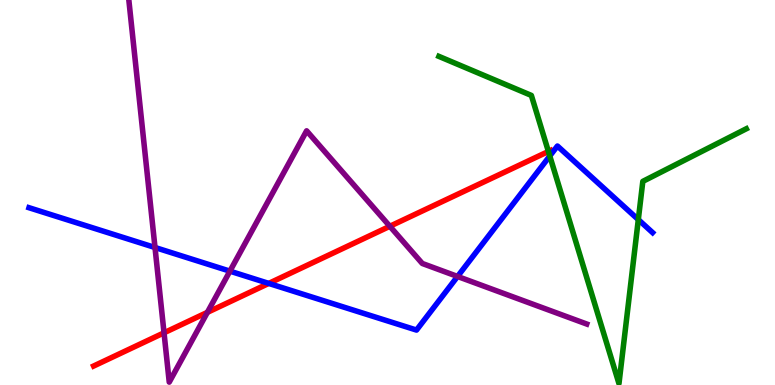[{'lines': ['blue', 'red'], 'intersections': [{'x': 3.47, 'y': 2.64}]}, {'lines': ['green', 'red'], 'intersections': [{'x': 7.08, 'y': 6.07}]}, {'lines': ['purple', 'red'], 'intersections': [{'x': 2.12, 'y': 1.36}, {'x': 2.68, 'y': 1.89}, {'x': 5.03, 'y': 4.12}]}, {'lines': ['blue', 'green'], 'intersections': [{'x': 7.09, 'y': 5.95}, {'x': 8.24, 'y': 4.3}]}, {'lines': ['blue', 'purple'], 'intersections': [{'x': 2.0, 'y': 3.57}, {'x': 2.97, 'y': 2.96}, {'x': 5.9, 'y': 2.82}]}, {'lines': ['green', 'purple'], 'intersections': []}]